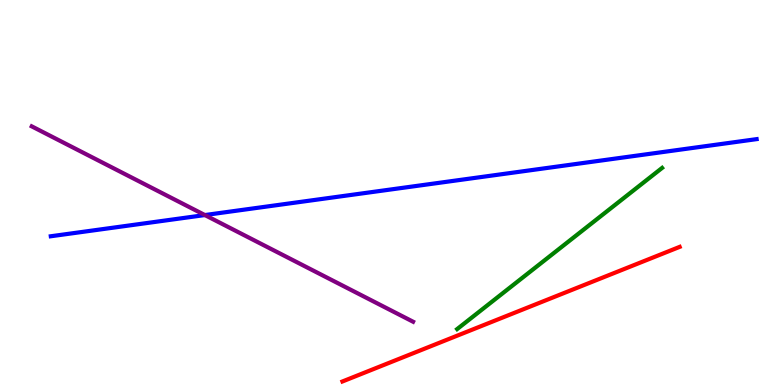[{'lines': ['blue', 'red'], 'intersections': []}, {'lines': ['green', 'red'], 'intersections': []}, {'lines': ['purple', 'red'], 'intersections': []}, {'lines': ['blue', 'green'], 'intersections': []}, {'lines': ['blue', 'purple'], 'intersections': [{'x': 2.64, 'y': 4.41}]}, {'lines': ['green', 'purple'], 'intersections': []}]